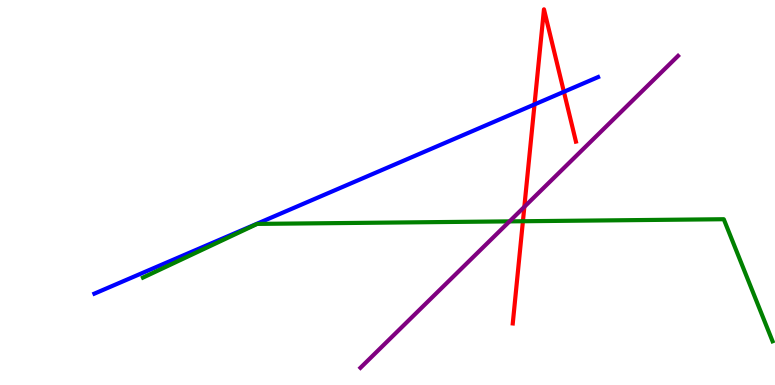[{'lines': ['blue', 'red'], 'intersections': [{'x': 6.9, 'y': 7.29}, {'x': 7.28, 'y': 7.62}]}, {'lines': ['green', 'red'], 'intersections': [{'x': 6.75, 'y': 4.25}]}, {'lines': ['purple', 'red'], 'intersections': [{'x': 6.77, 'y': 4.63}]}, {'lines': ['blue', 'green'], 'intersections': []}, {'lines': ['blue', 'purple'], 'intersections': []}, {'lines': ['green', 'purple'], 'intersections': [{'x': 6.57, 'y': 4.25}]}]